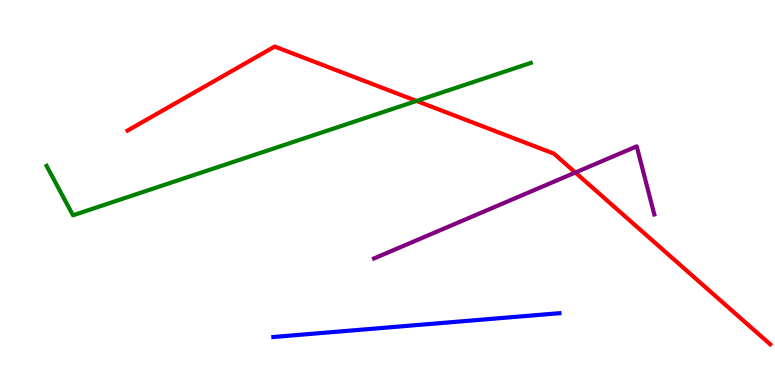[{'lines': ['blue', 'red'], 'intersections': []}, {'lines': ['green', 'red'], 'intersections': [{'x': 5.37, 'y': 7.38}]}, {'lines': ['purple', 'red'], 'intersections': [{'x': 7.42, 'y': 5.52}]}, {'lines': ['blue', 'green'], 'intersections': []}, {'lines': ['blue', 'purple'], 'intersections': []}, {'lines': ['green', 'purple'], 'intersections': []}]